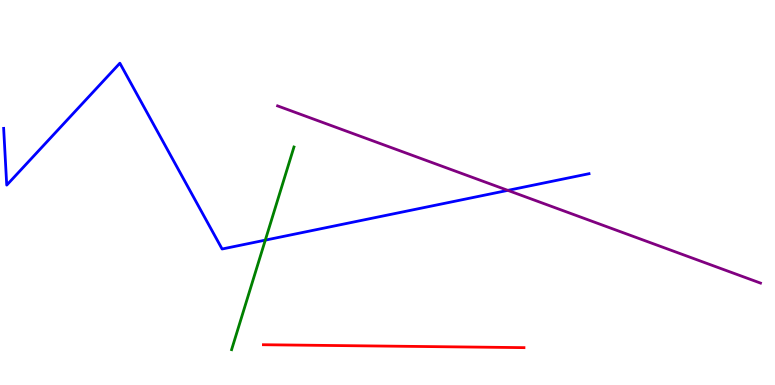[{'lines': ['blue', 'red'], 'intersections': []}, {'lines': ['green', 'red'], 'intersections': []}, {'lines': ['purple', 'red'], 'intersections': []}, {'lines': ['blue', 'green'], 'intersections': [{'x': 3.42, 'y': 3.76}]}, {'lines': ['blue', 'purple'], 'intersections': [{'x': 6.55, 'y': 5.06}]}, {'lines': ['green', 'purple'], 'intersections': []}]